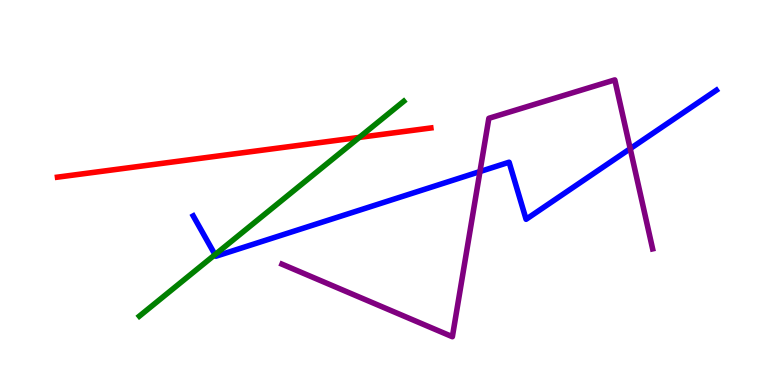[{'lines': ['blue', 'red'], 'intersections': []}, {'lines': ['green', 'red'], 'intersections': [{'x': 4.64, 'y': 6.43}]}, {'lines': ['purple', 'red'], 'intersections': []}, {'lines': ['blue', 'green'], 'intersections': [{'x': 2.77, 'y': 3.39}]}, {'lines': ['blue', 'purple'], 'intersections': [{'x': 6.19, 'y': 5.54}, {'x': 8.13, 'y': 6.14}]}, {'lines': ['green', 'purple'], 'intersections': []}]